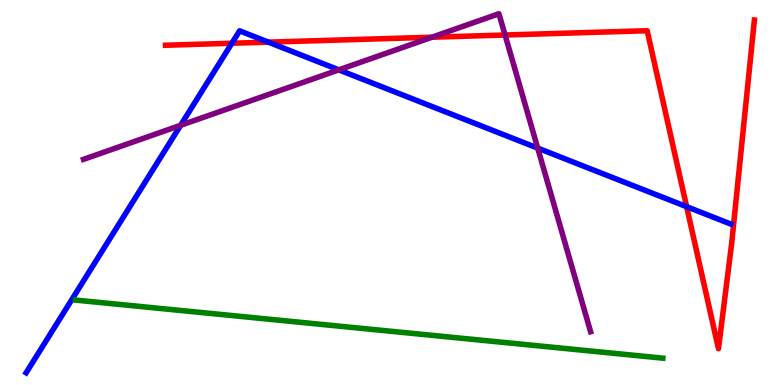[{'lines': ['blue', 'red'], 'intersections': [{'x': 2.99, 'y': 8.88}, {'x': 3.46, 'y': 8.91}, {'x': 8.86, 'y': 4.63}]}, {'lines': ['green', 'red'], 'intersections': []}, {'lines': ['purple', 'red'], 'intersections': [{'x': 5.57, 'y': 9.03}, {'x': 6.52, 'y': 9.09}]}, {'lines': ['blue', 'green'], 'intersections': []}, {'lines': ['blue', 'purple'], 'intersections': [{'x': 2.33, 'y': 6.75}, {'x': 4.37, 'y': 8.19}, {'x': 6.94, 'y': 6.15}]}, {'lines': ['green', 'purple'], 'intersections': []}]